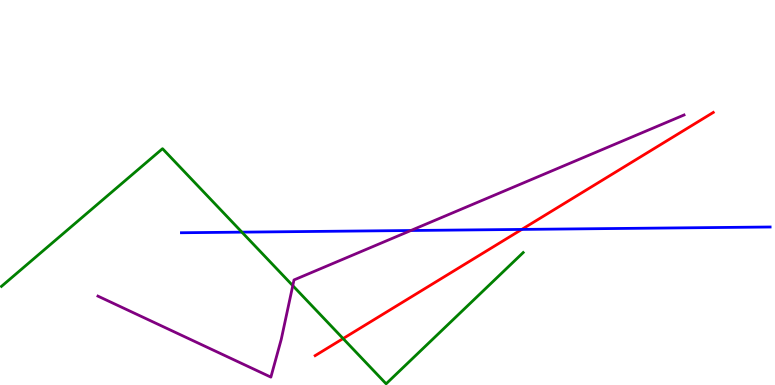[{'lines': ['blue', 'red'], 'intersections': [{'x': 6.73, 'y': 4.04}]}, {'lines': ['green', 'red'], 'intersections': [{'x': 4.43, 'y': 1.21}]}, {'lines': ['purple', 'red'], 'intersections': []}, {'lines': ['blue', 'green'], 'intersections': [{'x': 3.12, 'y': 3.97}]}, {'lines': ['blue', 'purple'], 'intersections': [{'x': 5.3, 'y': 4.01}]}, {'lines': ['green', 'purple'], 'intersections': [{'x': 3.78, 'y': 2.58}]}]